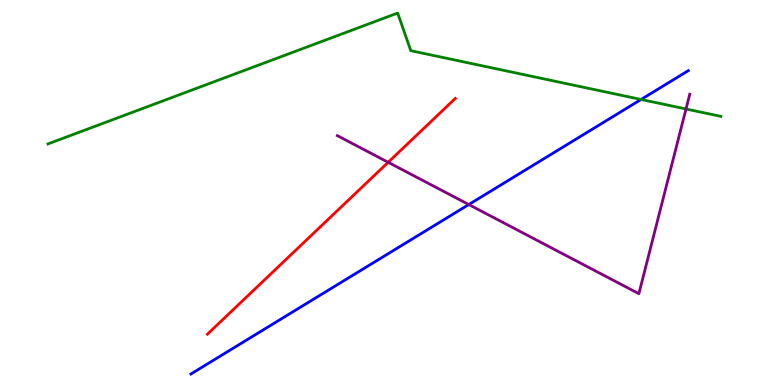[{'lines': ['blue', 'red'], 'intersections': []}, {'lines': ['green', 'red'], 'intersections': []}, {'lines': ['purple', 'red'], 'intersections': [{'x': 5.01, 'y': 5.78}]}, {'lines': ['blue', 'green'], 'intersections': [{'x': 8.27, 'y': 7.42}]}, {'lines': ['blue', 'purple'], 'intersections': [{'x': 6.05, 'y': 4.69}]}, {'lines': ['green', 'purple'], 'intersections': [{'x': 8.85, 'y': 7.17}]}]